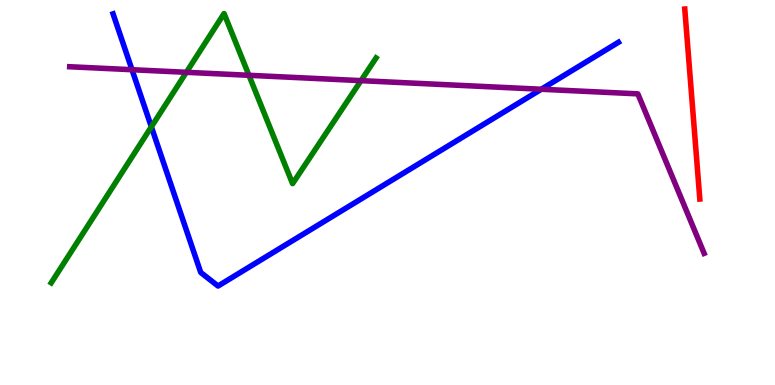[{'lines': ['blue', 'red'], 'intersections': []}, {'lines': ['green', 'red'], 'intersections': []}, {'lines': ['purple', 'red'], 'intersections': []}, {'lines': ['blue', 'green'], 'intersections': [{'x': 1.95, 'y': 6.71}]}, {'lines': ['blue', 'purple'], 'intersections': [{'x': 1.7, 'y': 8.19}, {'x': 6.98, 'y': 7.68}]}, {'lines': ['green', 'purple'], 'intersections': [{'x': 2.4, 'y': 8.12}, {'x': 3.21, 'y': 8.04}, {'x': 4.66, 'y': 7.91}]}]